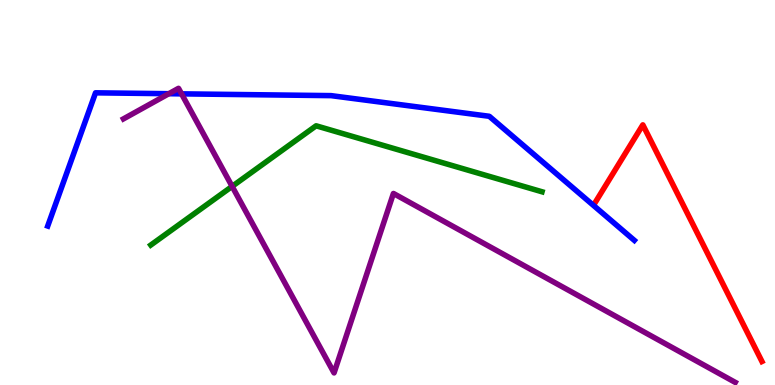[{'lines': ['blue', 'red'], 'intersections': []}, {'lines': ['green', 'red'], 'intersections': []}, {'lines': ['purple', 'red'], 'intersections': []}, {'lines': ['blue', 'green'], 'intersections': []}, {'lines': ['blue', 'purple'], 'intersections': [{'x': 2.18, 'y': 7.57}, {'x': 2.34, 'y': 7.56}]}, {'lines': ['green', 'purple'], 'intersections': [{'x': 3.0, 'y': 5.16}]}]